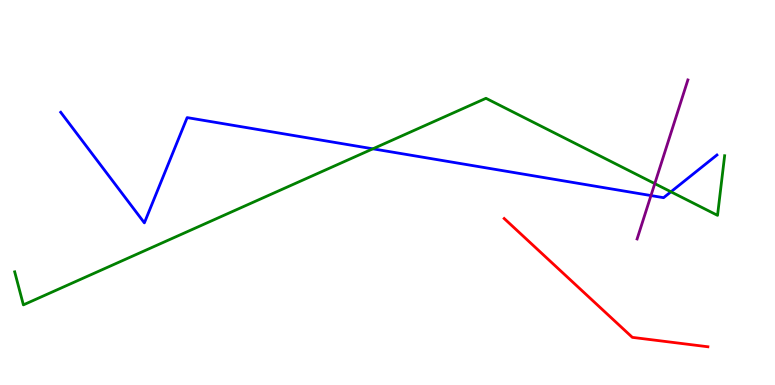[{'lines': ['blue', 'red'], 'intersections': []}, {'lines': ['green', 'red'], 'intersections': []}, {'lines': ['purple', 'red'], 'intersections': []}, {'lines': ['blue', 'green'], 'intersections': [{'x': 4.81, 'y': 6.13}, {'x': 8.66, 'y': 5.02}]}, {'lines': ['blue', 'purple'], 'intersections': [{'x': 8.4, 'y': 4.92}]}, {'lines': ['green', 'purple'], 'intersections': [{'x': 8.45, 'y': 5.23}]}]